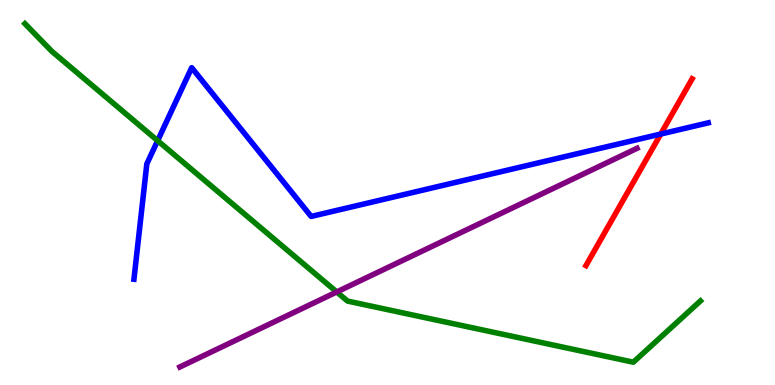[{'lines': ['blue', 'red'], 'intersections': [{'x': 8.53, 'y': 6.52}]}, {'lines': ['green', 'red'], 'intersections': []}, {'lines': ['purple', 'red'], 'intersections': []}, {'lines': ['blue', 'green'], 'intersections': [{'x': 2.03, 'y': 6.35}]}, {'lines': ['blue', 'purple'], 'intersections': []}, {'lines': ['green', 'purple'], 'intersections': [{'x': 4.35, 'y': 2.42}]}]